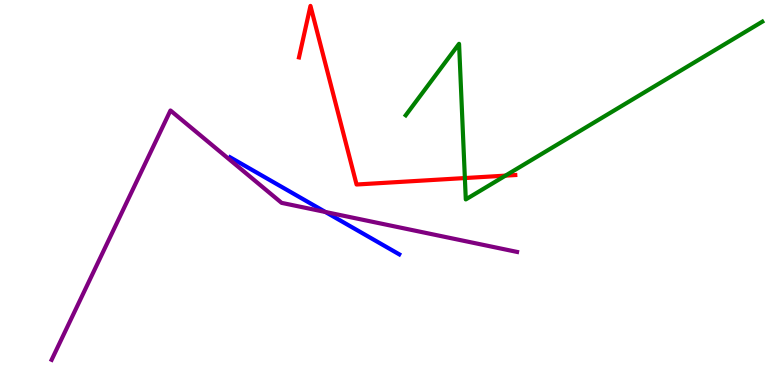[{'lines': ['blue', 'red'], 'intersections': []}, {'lines': ['green', 'red'], 'intersections': [{'x': 6.0, 'y': 5.38}, {'x': 6.52, 'y': 5.44}]}, {'lines': ['purple', 'red'], 'intersections': []}, {'lines': ['blue', 'green'], 'intersections': []}, {'lines': ['blue', 'purple'], 'intersections': [{'x': 4.2, 'y': 4.49}]}, {'lines': ['green', 'purple'], 'intersections': []}]